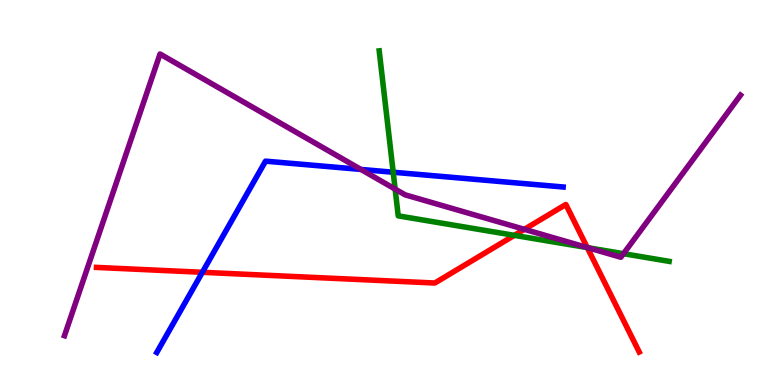[{'lines': ['blue', 'red'], 'intersections': [{'x': 2.61, 'y': 2.93}]}, {'lines': ['green', 'red'], 'intersections': [{'x': 6.64, 'y': 3.89}, {'x': 7.58, 'y': 3.57}]}, {'lines': ['purple', 'red'], 'intersections': [{'x': 6.77, 'y': 4.04}, {'x': 7.58, 'y': 3.57}]}, {'lines': ['blue', 'green'], 'intersections': [{'x': 5.07, 'y': 5.53}]}, {'lines': ['blue', 'purple'], 'intersections': [{'x': 4.66, 'y': 5.6}]}, {'lines': ['green', 'purple'], 'intersections': [{'x': 5.1, 'y': 5.09}, {'x': 7.59, 'y': 3.57}, {'x': 8.05, 'y': 3.41}]}]